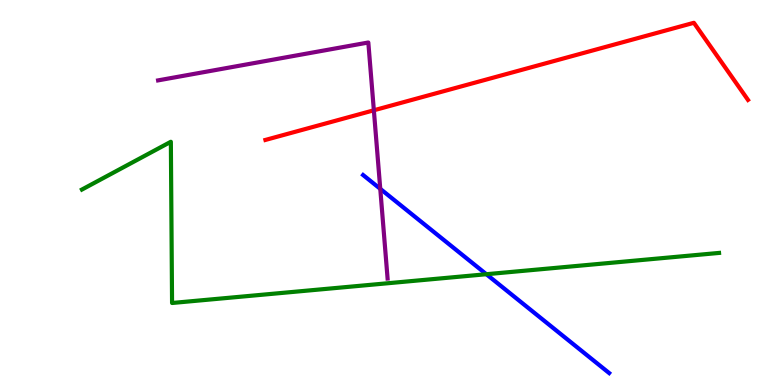[{'lines': ['blue', 'red'], 'intersections': []}, {'lines': ['green', 'red'], 'intersections': []}, {'lines': ['purple', 'red'], 'intersections': [{'x': 4.82, 'y': 7.14}]}, {'lines': ['blue', 'green'], 'intersections': [{'x': 6.28, 'y': 2.88}]}, {'lines': ['blue', 'purple'], 'intersections': [{'x': 4.91, 'y': 5.1}]}, {'lines': ['green', 'purple'], 'intersections': []}]